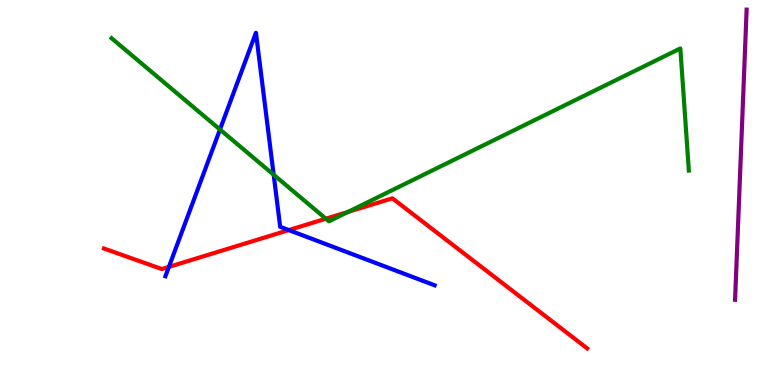[{'lines': ['blue', 'red'], 'intersections': [{'x': 2.18, 'y': 3.07}, {'x': 3.73, 'y': 4.02}]}, {'lines': ['green', 'red'], 'intersections': [{'x': 4.2, 'y': 4.32}, {'x': 4.49, 'y': 4.5}]}, {'lines': ['purple', 'red'], 'intersections': []}, {'lines': ['blue', 'green'], 'intersections': [{'x': 2.84, 'y': 6.64}, {'x': 3.53, 'y': 5.46}]}, {'lines': ['blue', 'purple'], 'intersections': []}, {'lines': ['green', 'purple'], 'intersections': []}]